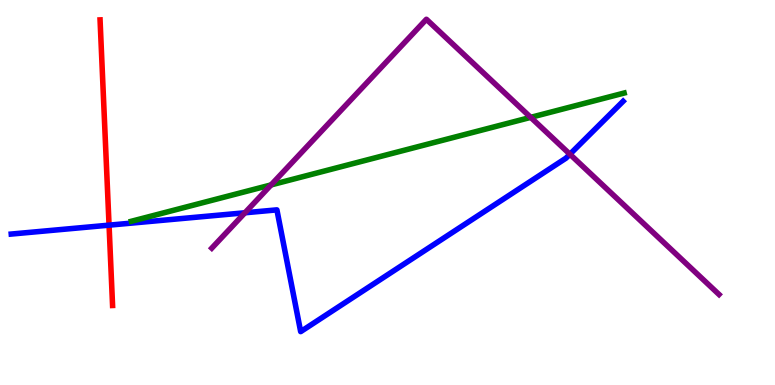[{'lines': ['blue', 'red'], 'intersections': [{'x': 1.41, 'y': 4.15}]}, {'lines': ['green', 'red'], 'intersections': []}, {'lines': ['purple', 'red'], 'intersections': []}, {'lines': ['blue', 'green'], 'intersections': []}, {'lines': ['blue', 'purple'], 'intersections': [{'x': 3.16, 'y': 4.47}, {'x': 7.35, 'y': 5.99}]}, {'lines': ['green', 'purple'], 'intersections': [{'x': 3.5, 'y': 5.2}, {'x': 6.85, 'y': 6.95}]}]